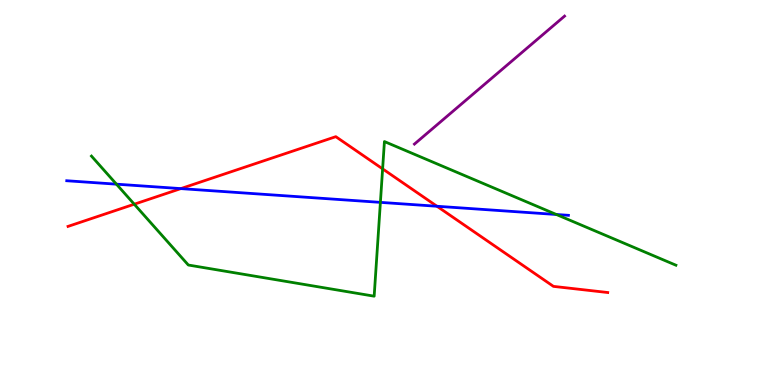[{'lines': ['blue', 'red'], 'intersections': [{'x': 2.33, 'y': 5.1}, {'x': 5.64, 'y': 4.64}]}, {'lines': ['green', 'red'], 'intersections': [{'x': 1.73, 'y': 4.7}, {'x': 4.94, 'y': 5.61}]}, {'lines': ['purple', 'red'], 'intersections': []}, {'lines': ['blue', 'green'], 'intersections': [{'x': 1.5, 'y': 5.22}, {'x': 4.91, 'y': 4.74}, {'x': 7.18, 'y': 4.43}]}, {'lines': ['blue', 'purple'], 'intersections': []}, {'lines': ['green', 'purple'], 'intersections': []}]